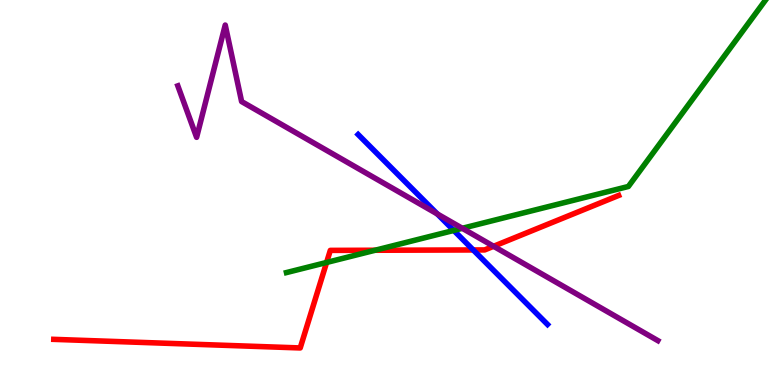[{'lines': ['blue', 'red'], 'intersections': [{'x': 6.11, 'y': 3.51}]}, {'lines': ['green', 'red'], 'intersections': [{'x': 4.21, 'y': 3.18}, {'x': 4.84, 'y': 3.5}]}, {'lines': ['purple', 'red'], 'intersections': [{'x': 6.37, 'y': 3.6}]}, {'lines': ['blue', 'green'], 'intersections': [{'x': 5.86, 'y': 4.01}]}, {'lines': ['blue', 'purple'], 'intersections': [{'x': 5.64, 'y': 4.44}]}, {'lines': ['green', 'purple'], 'intersections': [{'x': 5.97, 'y': 4.07}]}]